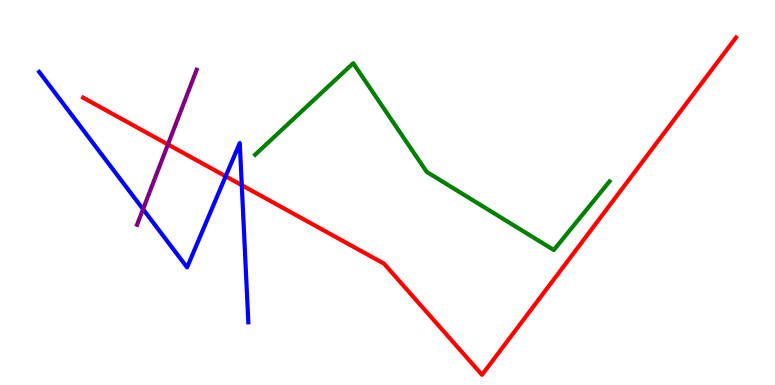[{'lines': ['blue', 'red'], 'intersections': [{'x': 2.91, 'y': 5.42}, {'x': 3.12, 'y': 5.19}]}, {'lines': ['green', 'red'], 'intersections': []}, {'lines': ['purple', 'red'], 'intersections': [{'x': 2.17, 'y': 6.25}]}, {'lines': ['blue', 'green'], 'intersections': []}, {'lines': ['blue', 'purple'], 'intersections': [{'x': 1.85, 'y': 4.57}]}, {'lines': ['green', 'purple'], 'intersections': []}]